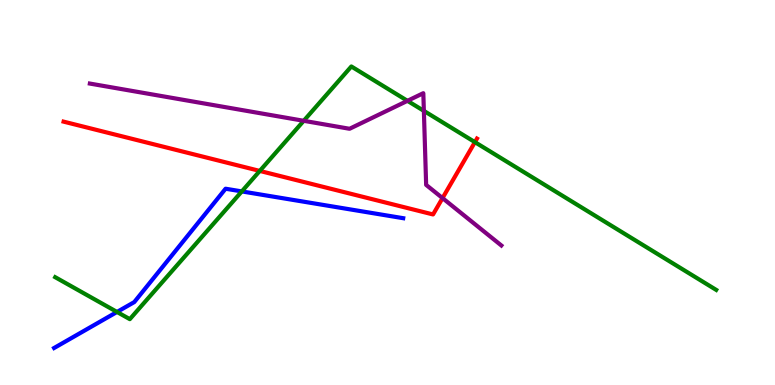[{'lines': ['blue', 'red'], 'intersections': []}, {'lines': ['green', 'red'], 'intersections': [{'x': 3.35, 'y': 5.56}, {'x': 6.13, 'y': 6.31}]}, {'lines': ['purple', 'red'], 'intersections': [{'x': 5.71, 'y': 4.85}]}, {'lines': ['blue', 'green'], 'intersections': [{'x': 1.51, 'y': 1.9}, {'x': 3.12, 'y': 5.03}]}, {'lines': ['blue', 'purple'], 'intersections': []}, {'lines': ['green', 'purple'], 'intersections': [{'x': 3.92, 'y': 6.86}, {'x': 5.26, 'y': 7.38}, {'x': 5.47, 'y': 7.12}]}]